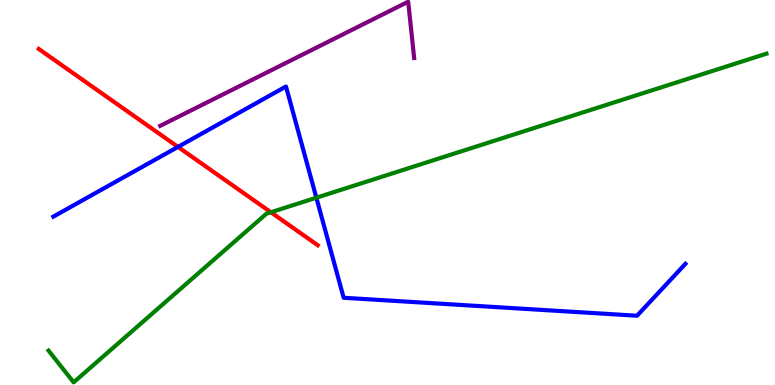[{'lines': ['blue', 'red'], 'intersections': [{'x': 2.3, 'y': 6.18}]}, {'lines': ['green', 'red'], 'intersections': [{'x': 3.5, 'y': 4.49}]}, {'lines': ['purple', 'red'], 'intersections': []}, {'lines': ['blue', 'green'], 'intersections': [{'x': 4.08, 'y': 4.86}]}, {'lines': ['blue', 'purple'], 'intersections': []}, {'lines': ['green', 'purple'], 'intersections': []}]